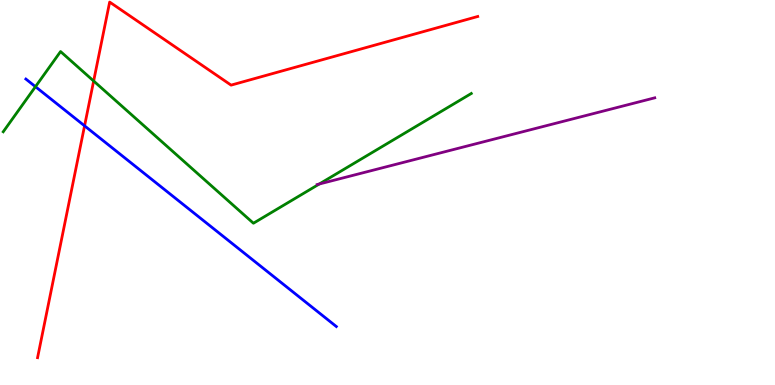[{'lines': ['blue', 'red'], 'intersections': [{'x': 1.09, 'y': 6.73}]}, {'lines': ['green', 'red'], 'intersections': [{'x': 1.21, 'y': 7.9}]}, {'lines': ['purple', 'red'], 'intersections': []}, {'lines': ['blue', 'green'], 'intersections': [{'x': 0.458, 'y': 7.75}]}, {'lines': ['blue', 'purple'], 'intersections': []}, {'lines': ['green', 'purple'], 'intersections': [{'x': 4.12, 'y': 5.22}]}]